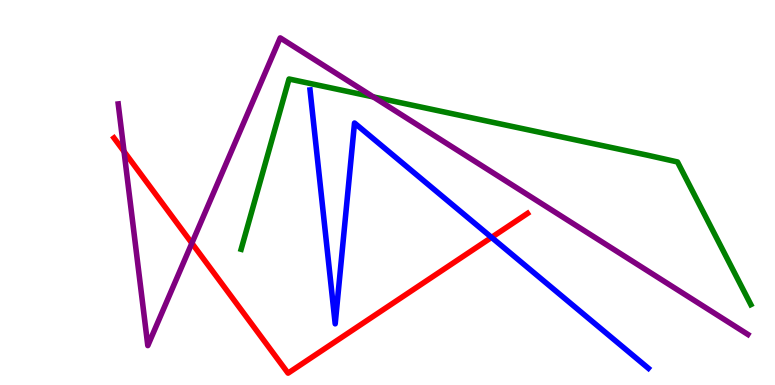[{'lines': ['blue', 'red'], 'intersections': [{'x': 6.34, 'y': 3.83}]}, {'lines': ['green', 'red'], 'intersections': []}, {'lines': ['purple', 'red'], 'intersections': [{'x': 1.6, 'y': 6.06}, {'x': 2.48, 'y': 3.68}]}, {'lines': ['blue', 'green'], 'intersections': []}, {'lines': ['blue', 'purple'], 'intersections': []}, {'lines': ['green', 'purple'], 'intersections': [{'x': 4.82, 'y': 7.48}]}]